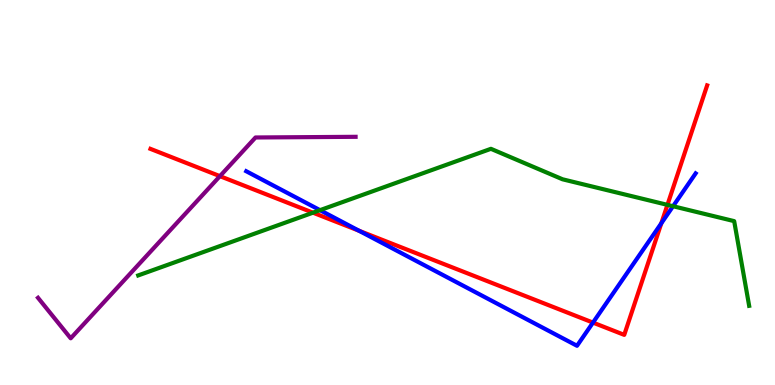[{'lines': ['blue', 'red'], 'intersections': [{'x': 4.63, 'y': 4.01}, {'x': 7.65, 'y': 1.62}, {'x': 8.53, 'y': 4.2}]}, {'lines': ['green', 'red'], 'intersections': [{'x': 4.04, 'y': 4.48}, {'x': 8.61, 'y': 4.68}]}, {'lines': ['purple', 'red'], 'intersections': [{'x': 2.84, 'y': 5.42}]}, {'lines': ['blue', 'green'], 'intersections': [{'x': 4.13, 'y': 4.54}, {'x': 8.68, 'y': 4.64}]}, {'lines': ['blue', 'purple'], 'intersections': []}, {'lines': ['green', 'purple'], 'intersections': []}]